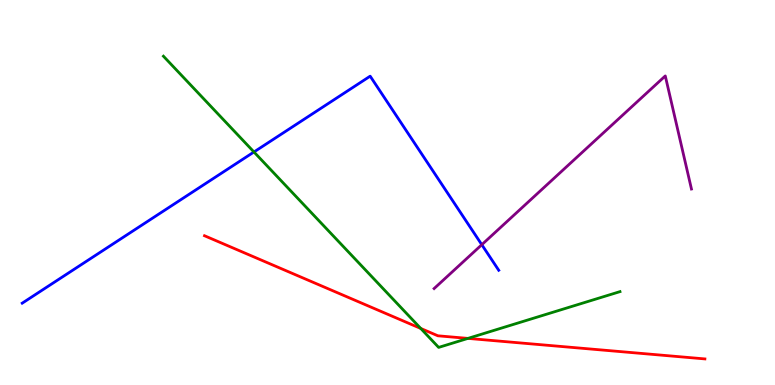[{'lines': ['blue', 'red'], 'intersections': []}, {'lines': ['green', 'red'], 'intersections': [{'x': 5.43, 'y': 1.47}, {'x': 6.04, 'y': 1.21}]}, {'lines': ['purple', 'red'], 'intersections': []}, {'lines': ['blue', 'green'], 'intersections': [{'x': 3.28, 'y': 6.05}]}, {'lines': ['blue', 'purple'], 'intersections': [{'x': 6.22, 'y': 3.64}]}, {'lines': ['green', 'purple'], 'intersections': []}]